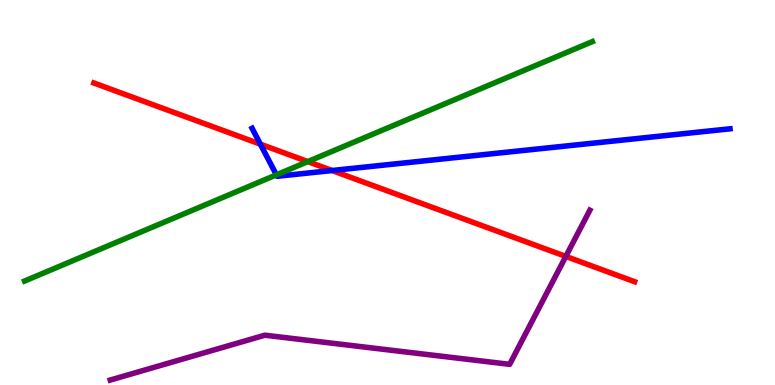[{'lines': ['blue', 'red'], 'intersections': [{'x': 3.36, 'y': 6.26}, {'x': 4.28, 'y': 5.57}]}, {'lines': ['green', 'red'], 'intersections': [{'x': 3.97, 'y': 5.8}]}, {'lines': ['purple', 'red'], 'intersections': [{'x': 7.3, 'y': 3.34}]}, {'lines': ['blue', 'green'], 'intersections': [{'x': 3.57, 'y': 5.46}]}, {'lines': ['blue', 'purple'], 'intersections': []}, {'lines': ['green', 'purple'], 'intersections': []}]